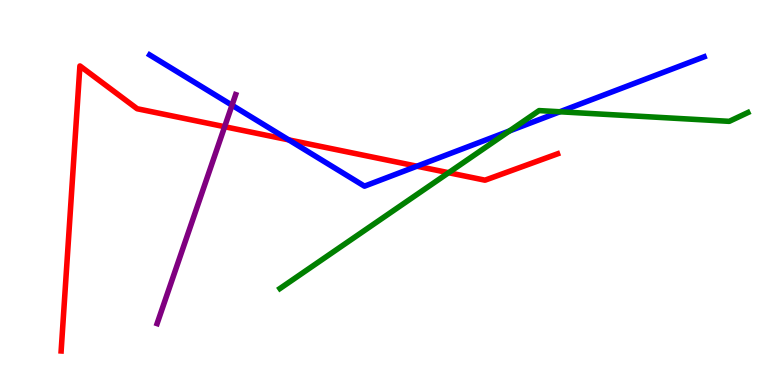[{'lines': ['blue', 'red'], 'intersections': [{'x': 3.73, 'y': 6.37}, {'x': 5.38, 'y': 5.68}]}, {'lines': ['green', 'red'], 'intersections': [{'x': 5.79, 'y': 5.51}]}, {'lines': ['purple', 'red'], 'intersections': [{'x': 2.9, 'y': 6.71}]}, {'lines': ['blue', 'green'], 'intersections': [{'x': 6.57, 'y': 6.6}, {'x': 7.22, 'y': 7.1}]}, {'lines': ['blue', 'purple'], 'intersections': [{'x': 2.99, 'y': 7.27}]}, {'lines': ['green', 'purple'], 'intersections': []}]